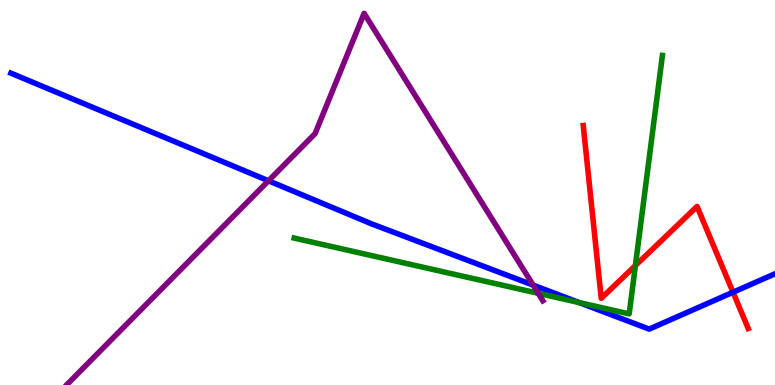[{'lines': ['blue', 'red'], 'intersections': [{'x': 9.46, 'y': 2.41}]}, {'lines': ['green', 'red'], 'intersections': [{'x': 8.2, 'y': 3.1}]}, {'lines': ['purple', 'red'], 'intersections': []}, {'lines': ['blue', 'green'], 'intersections': [{'x': 7.47, 'y': 2.14}]}, {'lines': ['blue', 'purple'], 'intersections': [{'x': 3.46, 'y': 5.3}, {'x': 6.88, 'y': 2.59}]}, {'lines': ['green', 'purple'], 'intersections': [{'x': 6.94, 'y': 2.38}]}]